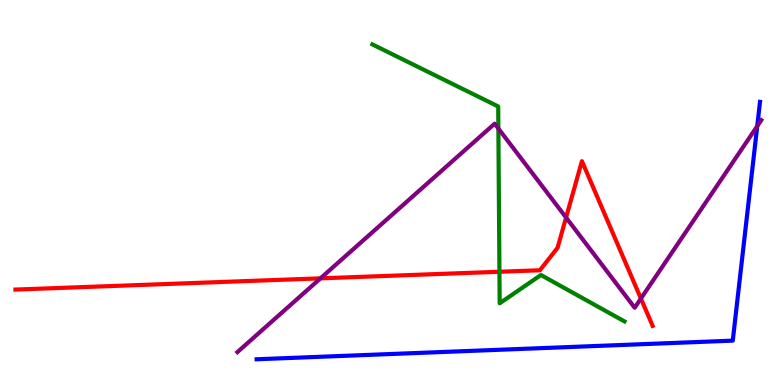[{'lines': ['blue', 'red'], 'intersections': []}, {'lines': ['green', 'red'], 'intersections': [{'x': 6.44, 'y': 2.94}]}, {'lines': ['purple', 'red'], 'intersections': [{'x': 4.14, 'y': 2.77}, {'x': 7.3, 'y': 4.35}, {'x': 8.27, 'y': 2.25}]}, {'lines': ['blue', 'green'], 'intersections': []}, {'lines': ['blue', 'purple'], 'intersections': [{'x': 9.77, 'y': 6.72}]}, {'lines': ['green', 'purple'], 'intersections': [{'x': 6.43, 'y': 6.66}]}]